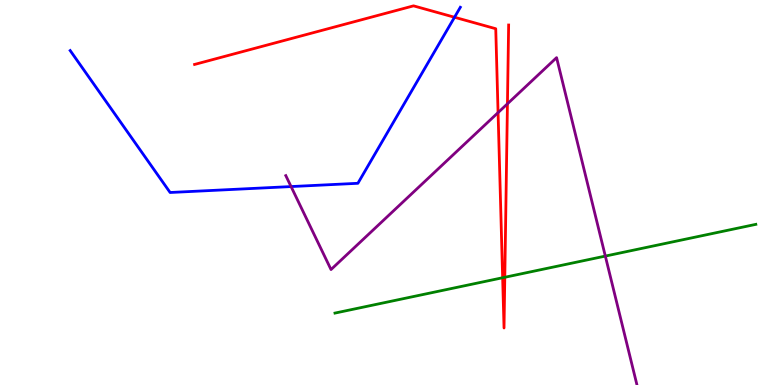[{'lines': ['blue', 'red'], 'intersections': [{'x': 5.86, 'y': 9.55}]}, {'lines': ['green', 'red'], 'intersections': [{'x': 6.49, 'y': 2.79}, {'x': 6.51, 'y': 2.8}]}, {'lines': ['purple', 'red'], 'intersections': [{'x': 6.43, 'y': 7.07}, {'x': 6.55, 'y': 7.3}]}, {'lines': ['blue', 'green'], 'intersections': []}, {'lines': ['blue', 'purple'], 'intersections': [{'x': 3.76, 'y': 5.15}]}, {'lines': ['green', 'purple'], 'intersections': [{'x': 7.81, 'y': 3.35}]}]